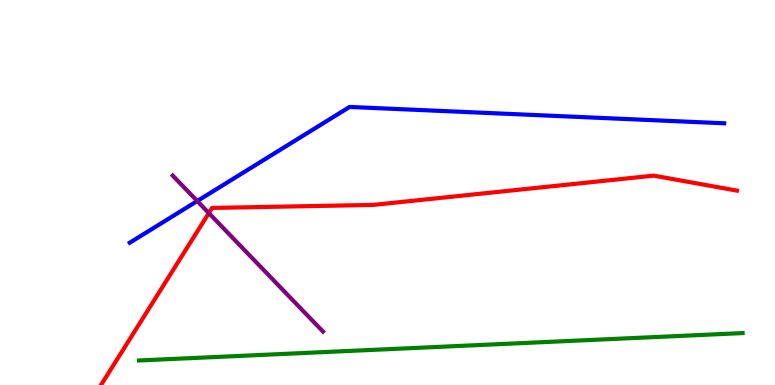[{'lines': ['blue', 'red'], 'intersections': []}, {'lines': ['green', 'red'], 'intersections': []}, {'lines': ['purple', 'red'], 'intersections': [{'x': 2.69, 'y': 4.47}]}, {'lines': ['blue', 'green'], 'intersections': []}, {'lines': ['blue', 'purple'], 'intersections': [{'x': 2.55, 'y': 4.78}]}, {'lines': ['green', 'purple'], 'intersections': []}]